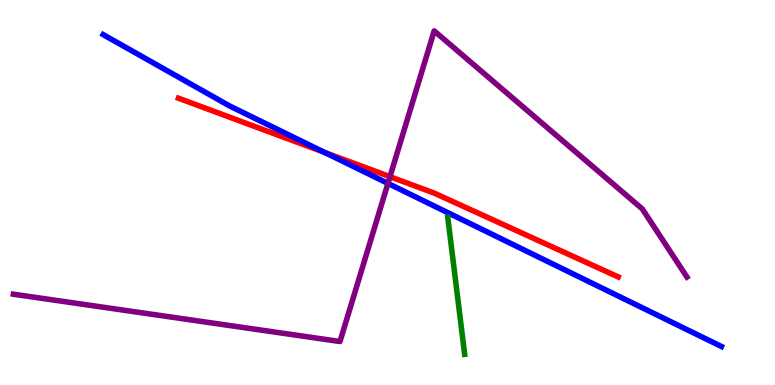[{'lines': ['blue', 'red'], 'intersections': [{'x': 4.19, 'y': 6.04}]}, {'lines': ['green', 'red'], 'intersections': []}, {'lines': ['purple', 'red'], 'intersections': [{'x': 5.03, 'y': 5.41}]}, {'lines': ['blue', 'green'], 'intersections': []}, {'lines': ['blue', 'purple'], 'intersections': [{'x': 5.01, 'y': 5.24}]}, {'lines': ['green', 'purple'], 'intersections': []}]